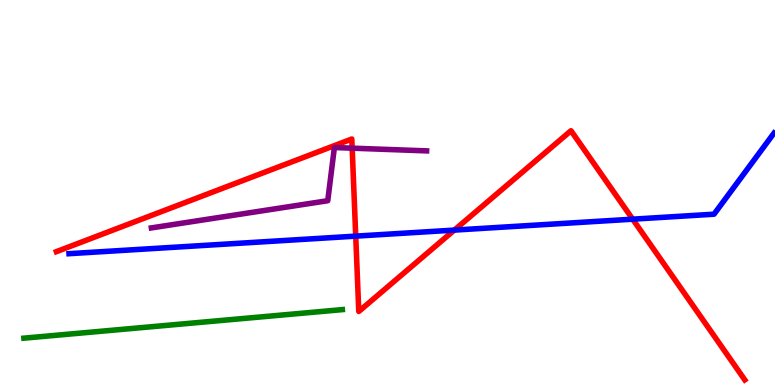[{'lines': ['blue', 'red'], 'intersections': [{'x': 4.59, 'y': 3.87}, {'x': 5.86, 'y': 4.02}, {'x': 8.16, 'y': 4.31}]}, {'lines': ['green', 'red'], 'intersections': []}, {'lines': ['purple', 'red'], 'intersections': [{'x': 4.54, 'y': 6.15}]}, {'lines': ['blue', 'green'], 'intersections': []}, {'lines': ['blue', 'purple'], 'intersections': []}, {'lines': ['green', 'purple'], 'intersections': []}]